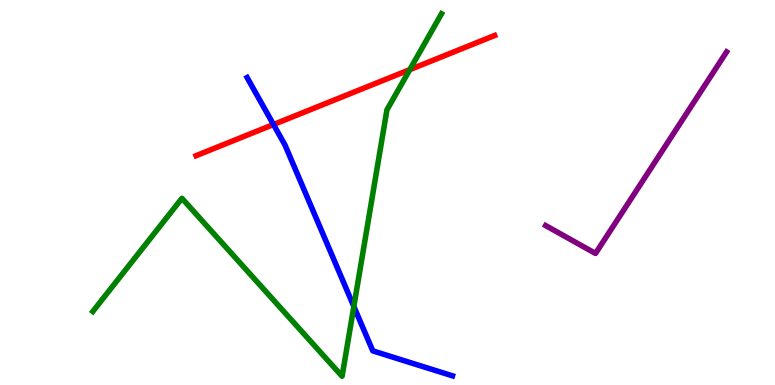[{'lines': ['blue', 'red'], 'intersections': [{'x': 3.53, 'y': 6.77}]}, {'lines': ['green', 'red'], 'intersections': [{'x': 5.29, 'y': 8.19}]}, {'lines': ['purple', 'red'], 'intersections': []}, {'lines': ['blue', 'green'], 'intersections': [{'x': 4.57, 'y': 2.04}]}, {'lines': ['blue', 'purple'], 'intersections': []}, {'lines': ['green', 'purple'], 'intersections': []}]